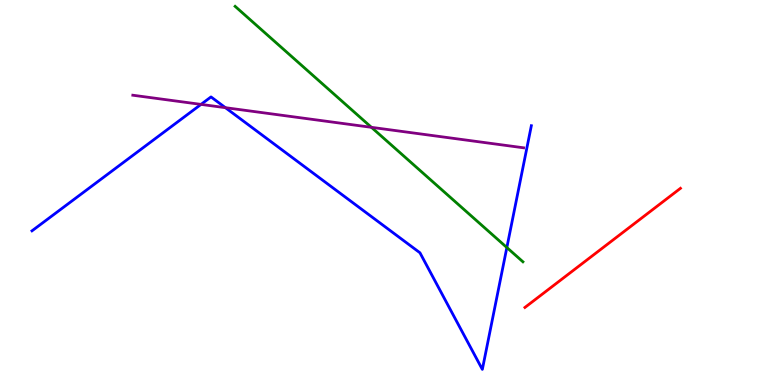[{'lines': ['blue', 'red'], 'intersections': []}, {'lines': ['green', 'red'], 'intersections': []}, {'lines': ['purple', 'red'], 'intersections': []}, {'lines': ['blue', 'green'], 'intersections': [{'x': 6.54, 'y': 3.57}]}, {'lines': ['blue', 'purple'], 'intersections': [{'x': 2.59, 'y': 7.29}, {'x': 2.91, 'y': 7.2}]}, {'lines': ['green', 'purple'], 'intersections': [{'x': 4.79, 'y': 6.69}]}]